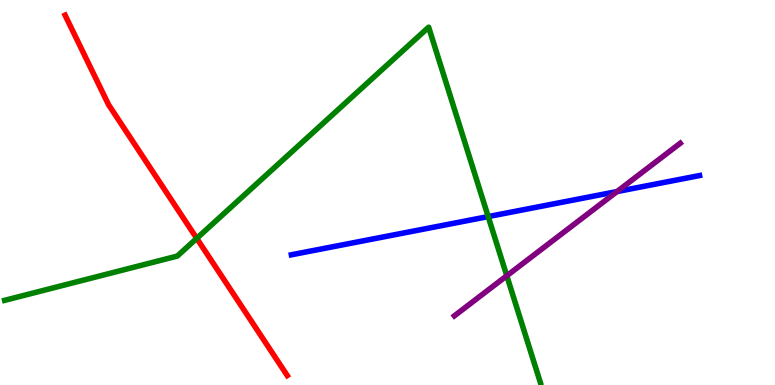[{'lines': ['blue', 'red'], 'intersections': []}, {'lines': ['green', 'red'], 'intersections': [{'x': 2.54, 'y': 3.81}]}, {'lines': ['purple', 'red'], 'intersections': []}, {'lines': ['blue', 'green'], 'intersections': [{'x': 6.3, 'y': 4.37}]}, {'lines': ['blue', 'purple'], 'intersections': [{'x': 7.96, 'y': 5.02}]}, {'lines': ['green', 'purple'], 'intersections': [{'x': 6.54, 'y': 2.84}]}]